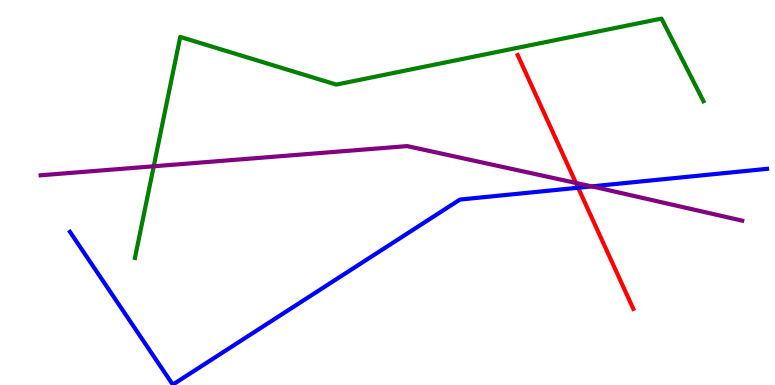[{'lines': ['blue', 'red'], 'intersections': [{'x': 7.46, 'y': 5.12}]}, {'lines': ['green', 'red'], 'intersections': []}, {'lines': ['purple', 'red'], 'intersections': [{'x': 7.43, 'y': 5.25}]}, {'lines': ['blue', 'green'], 'intersections': []}, {'lines': ['blue', 'purple'], 'intersections': [{'x': 7.64, 'y': 5.16}]}, {'lines': ['green', 'purple'], 'intersections': [{'x': 1.98, 'y': 5.68}]}]